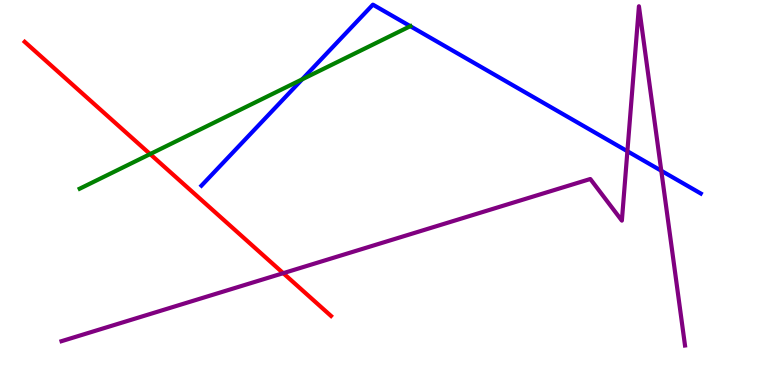[{'lines': ['blue', 'red'], 'intersections': []}, {'lines': ['green', 'red'], 'intersections': [{'x': 1.94, 'y': 6.0}]}, {'lines': ['purple', 'red'], 'intersections': [{'x': 3.65, 'y': 2.9}]}, {'lines': ['blue', 'green'], 'intersections': [{'x': 3.9, 'y': 7.94}, {'x': 5.29, 'y': 9.32}]}, {'lines': ['blue', 'purple'], 'intersections': [{'x': 8.1, 'y': 6.07}, {'x': 8.53, 'y': 5.57}]}, {'lines': ['green', 'purple'], 'intersections': []}]